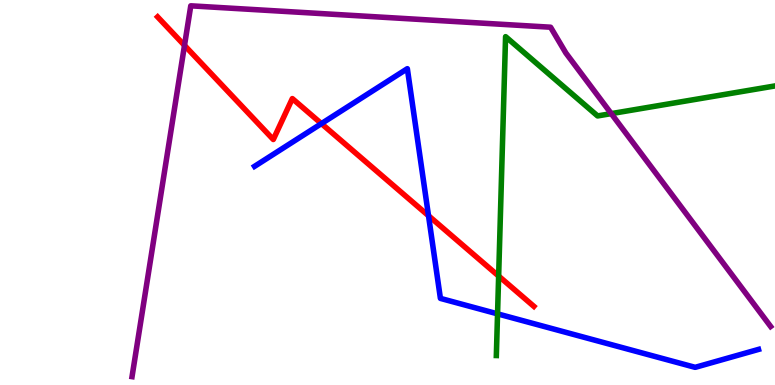[{'lines': ['blue', 'red'], 'intersections': [{'x': 4.15, 'y': 6.79}, {'x': 5.53, 'y': 4.4}]}, {'lines': ['green', 'red'], 'intersections': [{'x': 6.43, 'y': 2.83}]}, {'lines': ['purple', 'red'], 'intersections': [{'x': 2.38, 'y': 8.82}]}, {'lines': ['blue', 'green'], 'intersections': [{'x': 6.42, 'y': 1.85}]}, {'lines': ['blue', 'purple'], 'intersections': []}, {'lines': ['green', 'purple'], 'intersections': [{'x': 7.89, 'y': 7.05}]}]